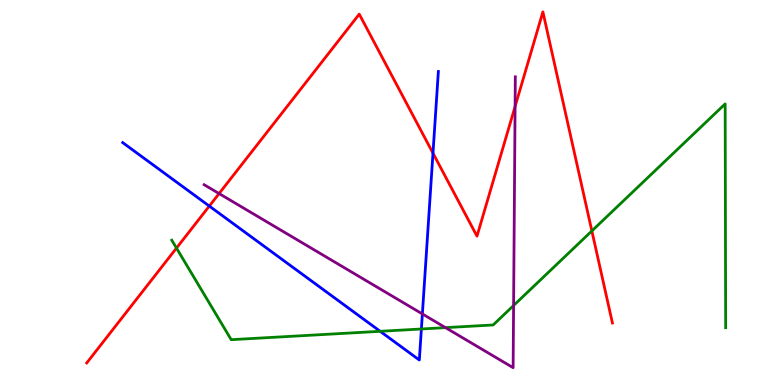[{'lines': ['blue', 'red'], 'intersections': [{'x': 2.7, 'y': 4.65}, {'x': 5.59, 'y': 6.02}]}, {'lines': ['green', 'red'], 'intersections': [{'x': 2.28, 'y': 3.56}, {'x': 7.64, 'y': 4.0}]}, {'lines': ['purple', 'red'], 'intersections': [{'x': 2.83, 'y': 4.97}, {'x': 6.65, 'y': 7.23}]}, {'lines': ['blue', 'green'], 'intersections': [{'x': 4.91, 'y': 1.39}, {'x': 5.44, 'y': 1.45}]}, {'lines': ['blue', 'purple'], 'intersections': [{'x': 5.45, 'y': 1.85}]}, {'lines': ['green', 'purple'], 'intersections': [{'x': 5.75, 'y': 1.49}, {'x': 6.63, 'y': 2.06}]}]